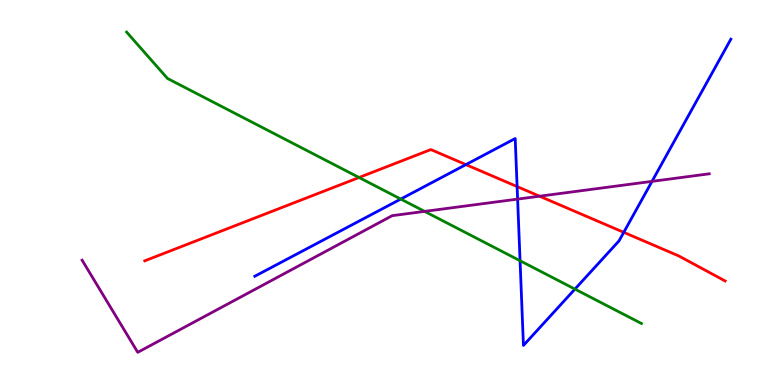[{'lines': ['blue', 'red'], 'intersections': [{'x': 6.01, 'y': 5.72}, {'x': 6.67, 'y': 5.15}, {'x': 8.05, 'y': 3.97}]}, {'lines': ['green', 'red'], 'intersections': [{'x': 4.63, 'y': 5.39}]}, {'lines': ['purple', 'red'], 'intersections': [{'x': 6.96, 'y': 4.9}]}, {'lines': ['blue', 'green'], 'intersections': [{'x': 5.17, 'y': 4.83}, {'x': 6.71, 'y': 3.23}, {'x': 7.42, 'y': 2.49}]}, {'lines': ['blue', 'purple'], 'intersections': [{'x': 6.68, 'y': 4.83}, {'x': 8.41, 'y': 5.29}]}, {'lines': ['green', 'purple'], 'intersections': [{'x': 5.48, 'y': 4.51}]}]